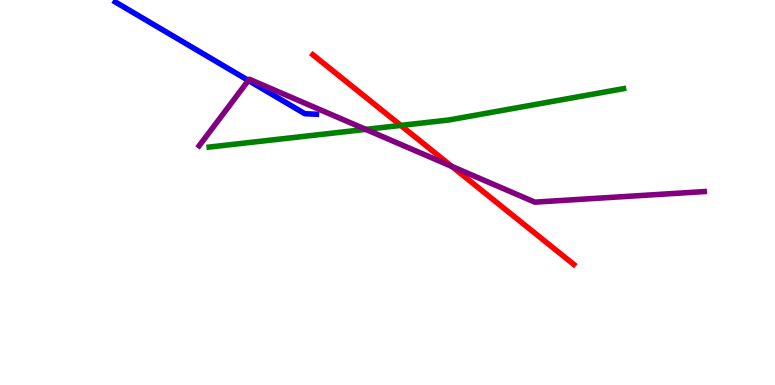[{'lines': ['blue', 'red'], 'intersections': []}, {'lines': ['green', 'red'], 'intersections': [{'x': 5.17, 'y': 6.74}]}, {'lines': ['purple', 'red'], 'intersections': [{'x': 5.83, 'y': 5.68}]}, {'lines': ['blue', 'green'], 'intersections': []}, {'lines': ['blue', 'purple'], 'intersections': [{'x': 3.21, 'y': 7.91}]}, {'lines': ['green', 'purple'], 'intersections': [{'x': 4.72, 'y': 6.64}]}]